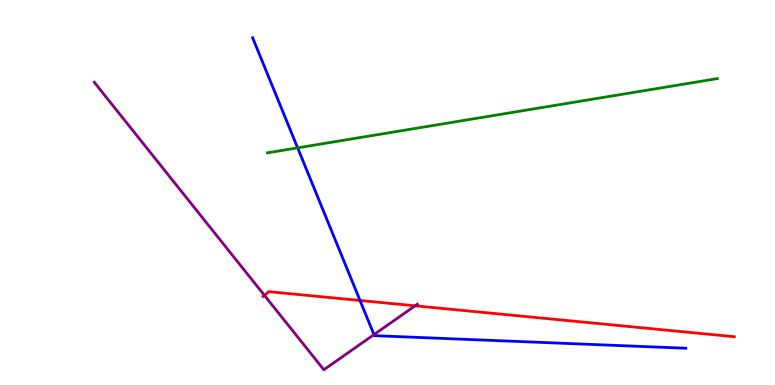[{'lines': ['blue', 'red'], 'intersections': [{'x': 4.65, 'y': 2.2}]}, {'lines': ['green', 'red'], 'intersections': []}, {'lines': ['purple', 'red'], 'intersections': [{'x': 3.41, 'y': 2.33}, {'x': 5.36, 'y': 2.06}]}, {'lines': ['blue', 'green'], 'intersections': [{'x': 3.84, 'y': 6.16}]}, {'lines': ['blue', 'purple'], 'intersections': [{'x': 4.83, 'y': 1.31}]}, {'lines': ['green', 'purple'], 'intersections': []}]